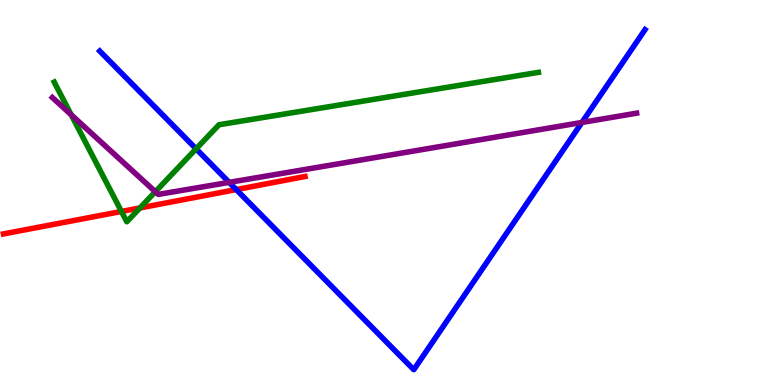[{'lines': ['blue', 'red'], 'intersections': [{'x': 3.05, 'y': 5.08}]}, {'lines': ['green', 'red'], 'intersections': [{'x': 1.57, 'y': 4.51}, {'x': 1.81, 'y': 4.6}]}, {'lines': ['purple', 'red'], 'intersections': []}, {'lines': ['blue', 'green'], 'intersections': [{'x': 2.53, 'y': 6.13}]}, {'lines': ['blue', 'purple'], 'intersections': [{'x': 2.96, 'y': 5.26}, {'x': 7.51, 'y': 6.82}]}, {'lines': ['green', 'purple'], 'intersections': [{'x': 0.919, 'y': 7.02}, {'x': 2.0, 'y': 5.02}]}]